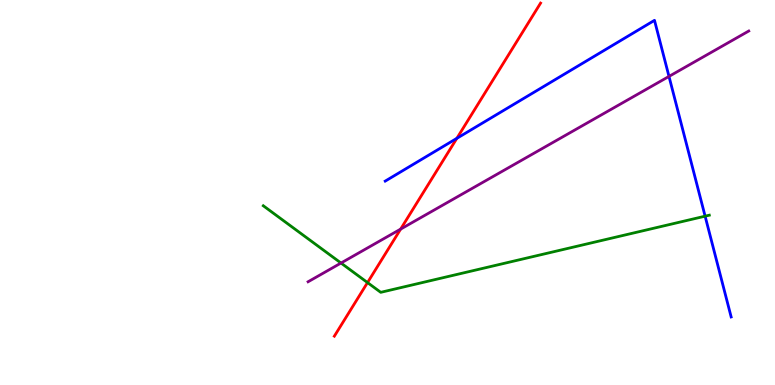[{'lines': ['blue', 'red'], 'intersections': [{'x': 5.89, 'y': 6.41}]}, {'lines': ['green', 'red'], 'intersections': [{'x': 4.74, 'y': 2.66}]}, {'lines': ['purple', 'red'], 'intersections': [{'x': 5.17, 'y': 4.05}]}, {'lines': ['blue', 'green'], 'intersections': [{'x': 9.1, 'y': 4.38}]}, {'lines': ['blue', 'purple'], 'intersections': [{'x': 8.63, 'y': 8.02}]}, {'lines': ['green', 'purple'], 'intersections': [{'x': 4.4, 'y': 3.17}]}]